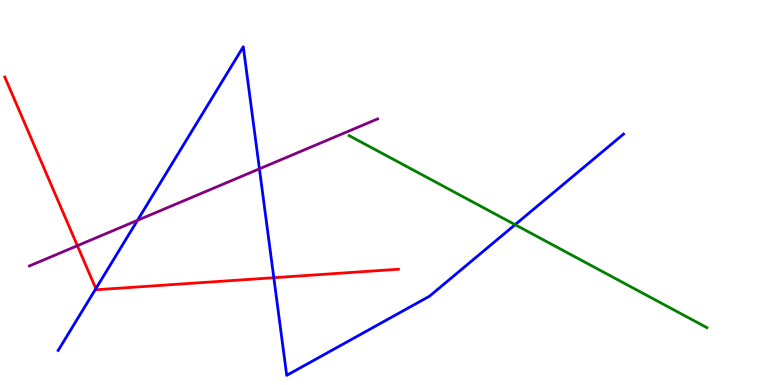[{'lines': ['blue', 'red'], 'intersections': [{'x': 1.24, 'y': 2.5}, {'x': 3.53, 'y': 2.79}]}, {'lines': ['green', 'red'], 'intersections': []}, {'lines': ['purple', 'red'], 'intersections': [{'x': 0.999, 'y': 3.62}]}, {'lines': ['blue', 'green'], 'intersections': [{'x': 6.65, 'y': 4.16}]}, {'lines': ['blue', 'purple'], 'intersections': [{'x': 1.77, 'y': 4.28}, {'x': 3.35, 'y': 5.61}]}, {'lines': ['green', 'purple'], 'intersections': []}]